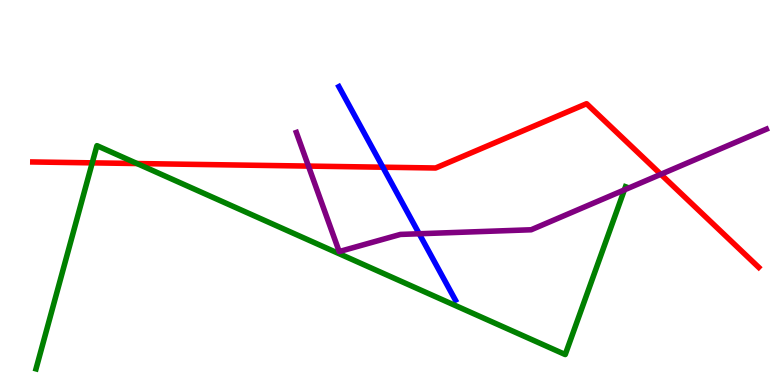[{'lines': ['blue', 'red'], 'intersections': [{'x': 4.94, 'y': 5.66}]}, {'lines': ['green', 'red'], 'intersections': [{'x': 1.19, 'y': 5.77}, {'x': 1.77, 'y': 5.75}]}, {'lines': ['purple', 'red'], 'intersections': [{'x': 3.98, 'y': 5.69}, {'x': 8.53, 'y': 5.47}]}, {'lines': ['blue', 'green'], 'intersections': []}, {'lines': ['blue', 'purple'], 'intersections': [{'x': 5.41, 'y': 3.93}]}, {'lines': ['green', 'purple'], 'intersections': [{'x': 8.06, 'y': 5.07}]}]